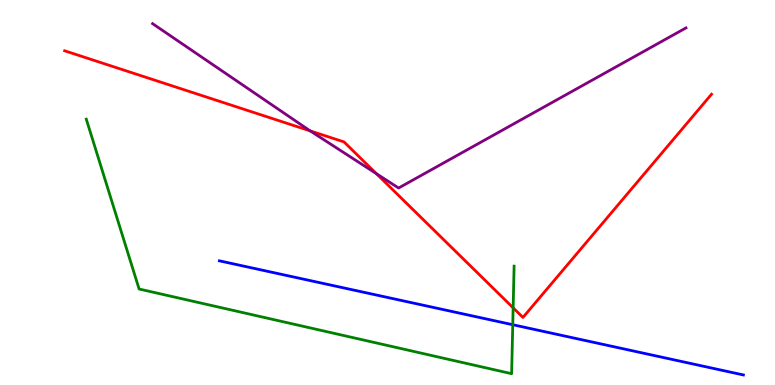[{'lines': ['blue', 'red'], 'intersections': []}, {'lines': ['green', 'red'], 'intersections': [{'x': 6.62, 'y': 2.0}]}, {'lines': ['purple', 'red'], 'intersections': [{'x': 4.0, 'y': 6.6}, {'x': 4.86, 'y': 5.49}]}, {'lines': ['blue', 'green'], 'intersections': [{'x': 6.62, 'y': 1.57}]}, {'lines': ['blue', 'purple'], 'intersections': []}, {'lines': ['green', 'purple'], 'intersections': []}]